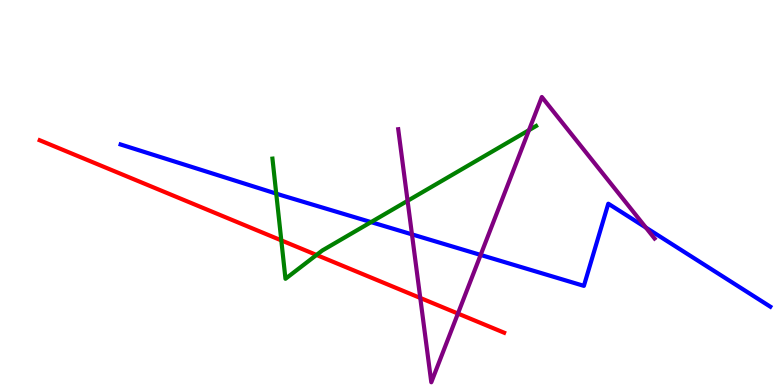[{'lines': ['blue', 'red'], 'intersections': []}, {'lines': ['green', 'red'], 'intersections': [{'x': 3.63, 'y': 3.76}, {'x': 4.08, 'y': 3.38}]}, {'lines': ['purple', 'red'], 'intersections': [{'x': 5.42, 'y': 2.26}, {'x': 5.91, 'y': 1.86}]}, {'lines': ['blue', 'green'], 'intersections': [{'x': 3.56, 'y': 4.97}, {'x': 4.79, 'y': 4.23}]}, {'lines': ['blue', 'purple'], 'intersections': [{'x': 5.32, 'y': 3.91}, {'x': 6.2, 'y': 3.38}, {'x': 8.33, 'y': 4.09}]}, {'lines': ['green', 'purple'], 'intersections': [{'x': 5.26, 'y': 4.78}, {'x': 6.83, 'y': 6.62}]}]